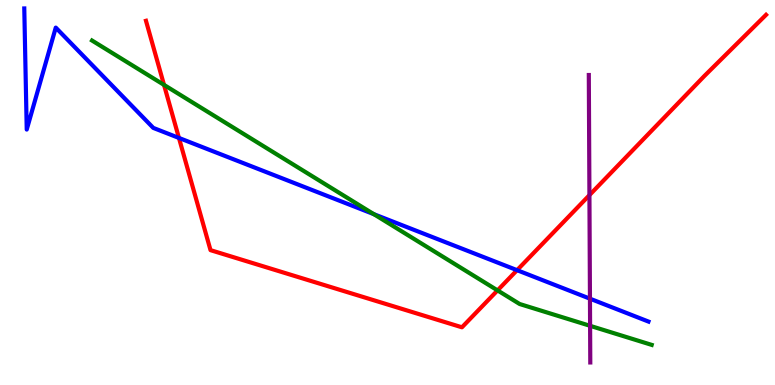[{'lines': ['blue', 'red'], 'intersections': [{'x': 2.31, 'y': 6.42}, {'x': 6.67, 'y': 2.98}]}, {'lines': ['green', 'red'], 'intersections': [{'x': 2.12, 'y': 7.8}, {'x': 6.42, 'y': 2.46}]}, {'lines': ['purple', 'red'], 'intersections': [{'x': 7.61, 'y': 4.93}]}, {'lines': ['blue', 'green'], 'intersections': [{'x': 4.82, 'y': 4.44}]}, {'lines': ['blue', 'purple'], 'intersections': [{'x': 7.61, 'y': 2.24}]}, {'lines': ['green', 'purple'], 'intersections': [{'x': 7.61, 'y': 1.54}]}]